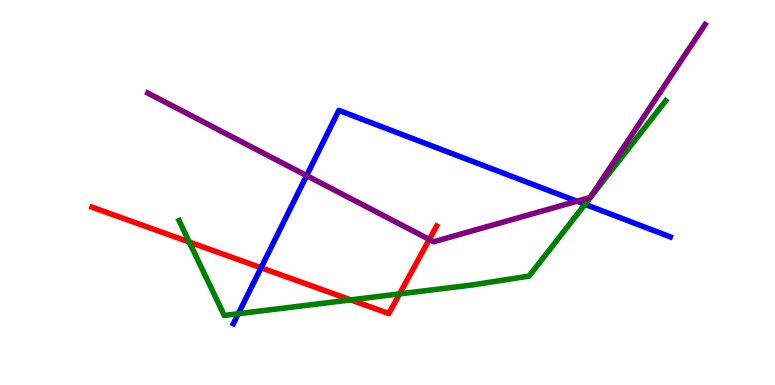[{'lines': ['blue', 'red'], 'intersections': [{'x': 3.37, 'y': 3.05}]}, {'lines': ['green', 'red'], 'intersections': [{'x': 2.44, 'y': 3.71}, {'x': 4.53, 'y': 2.21}, {'x': 5.16, 'y': 2.37}]}, {'lines': ['purple', 'red'], 'intersections': [{'x': 5.54, 'y': 3.78}]}, {'lines': ['blue', 'green'], 'intersections': [{'x': 3.08, 'y': 1.85}, {'x': 7.55, 'y': 4.69}]}, {'lines': ['blue', 'purple'], 'intersections': [{'x': 3.96, 'y': 5.44}, {'x': 7.44, 'y': 4.77}]}, {'lines': ['green', 'purple'], 'intersections': []}]